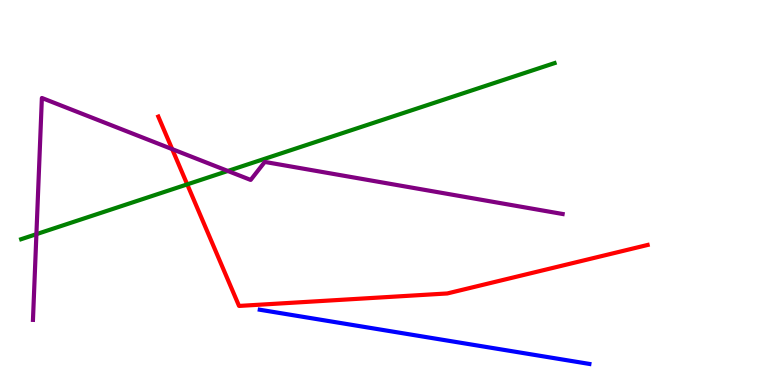[{'lines': ['blue', 'red'], 'intersections': []}, {'lines': ['green', 'red'], 'intersections': [{'x': 2.42, 'y': 5.21}]}, {'lines': ['purple', 'red'], 'intersections': [{'x': 2.22, 'y': 6.13}]}, {'lines': ['blue', 'green'], 'intersections': []}, {'lines': ['blue', 'purple'], 'intersections': []}, {'lines': ['green', 'purple'], 'intersections': [{'x': 0.47, 'y': 3.92}, {'x': 2.94, 'y': 5.56}]}]